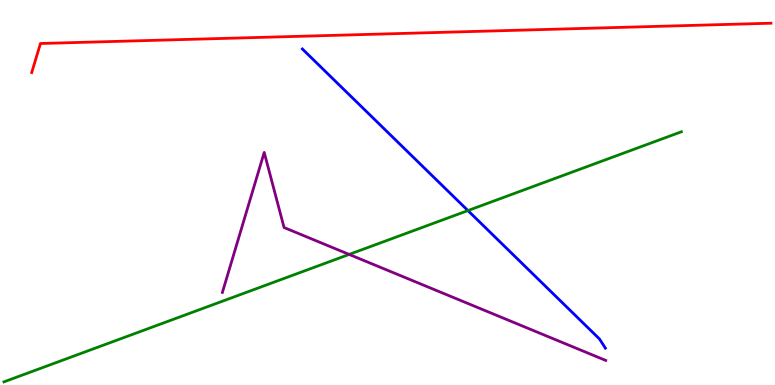[{'lines': ['blue', 'red'], 'intersections': []}, {'lines': ['green', 'red'], 'intersections': []}, {'lines': ['purple', 'red'], 'intersections': []}, {'lines': ['blue', 'green'], 'intersections': [{'x': 6.04, 'y': 4.53}]}, {'lines': ['blue', 'purple'], 'intersections': []}, {'lines': ['green', 'purple'], 'intersections': [{'x': 4.51, 'y': 3.39}]}]